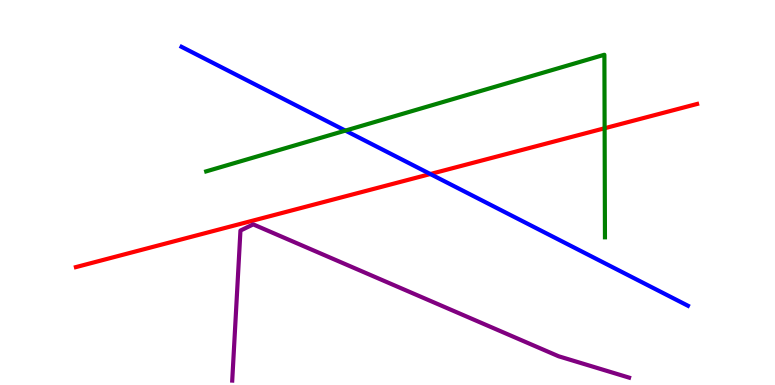[{'lines': ['blue', 'red'], 'intersections': [{'x': 5.55, 'y': 5.48}]}, {'lines': ['green', 'red'], 'intersections': [{'x': 7.8, 'y': 6.67}]}, {'lines': ['purple', 'red'], 'intersections': []}, {'lines': ['blue', 'green'], 'intersections': [{'x': 4.46, 'y': 6.61}]}, {'lines': ['blue', 'purple'], 'intersections': []}, {'lines': ['green', 'purple'], 'intersections': []}]